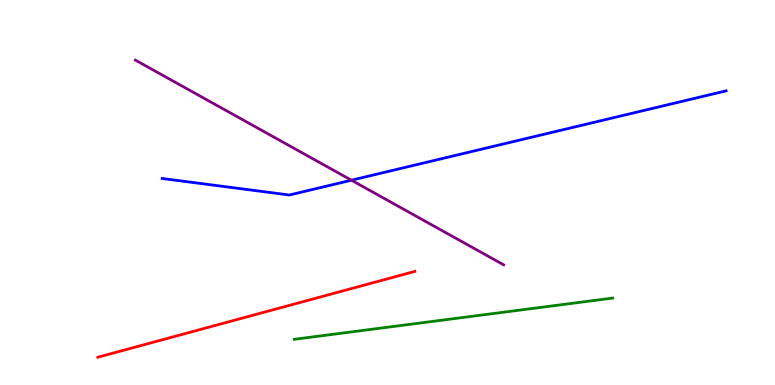[{'lines': ['blue', 'red'], 'intersections': []}, {'lines': ['green', 'red'], 'intersections': []}, {'lines': ['purple', 'red'], 'intersections': []}, {'lines': ['blue', 'green'], 'intersections': []}, {'lines': ['blue', 'purple'], 'intersections': [{'x': 4.53, 'y': 5.32}]}, {'lines': ['green', 'purple'], 'intersections': []}]